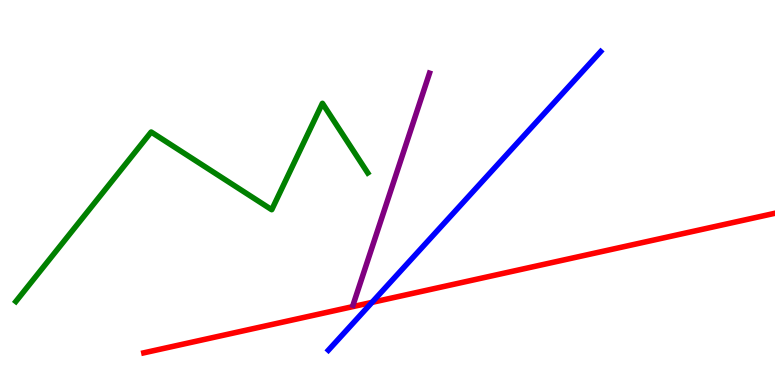[{'lines': ['blue', 'red'], 'intersections': [{'x': 4.8, 'y': 2.15}]}, {'lines': ['green', 'red'], 'intersections': []}, {'lines': ['purple', 'red'], 'intersections': []}, {'lines': ['blue', 'green'], 'intersections': []}, {'lines': ['blue', 'purple'], 'intersections': []}, {'lines': ['green', 'purple'], 'intersections': []}]